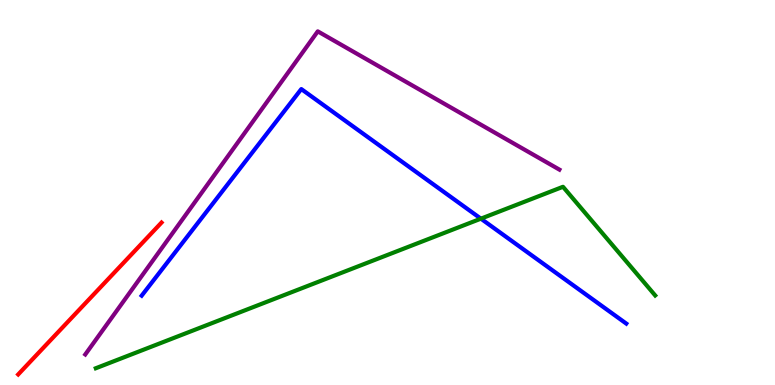[{'lines': ['blue', 'red'], 'intersections': []}, {'lines': ['green', 'red'], 'intersections': []}, {'lines': ['purple', 'red'], 'intersections': []}, {'lines': ['blue', 'green'], 'intersections': [{'x': 6.21, 'y': 4.32}]}, {'lines': ['blue', 'purple'], 'intersections': []}, {'lines': ['green', 'purple'], 'intersections': []}]